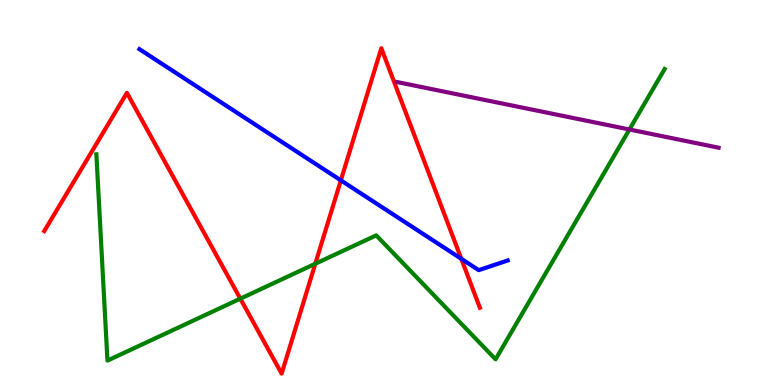[{'lines': ['blue', 'red'], 'intersections': [{'x': 4.4, 'y': 5.32}, {'x': 5.95, 'y': 3.28}]}, {'lines': ['green', 'red'], 'intersections': [{'x': 3.1, 'y': 2.24}, {'x': 4.07, 'y': 3.15}]}, {'lines': ['purple', 'red'], 'intersections': []}, {'lines': ['blue', 'green'], 'intersections': []}, {'lines': ['blue', 'purple'], 'intersections': []}, {'lines': ['green', 'purple'], 'intersections': [{'x': 8.12, 'y': 6.64}]}]